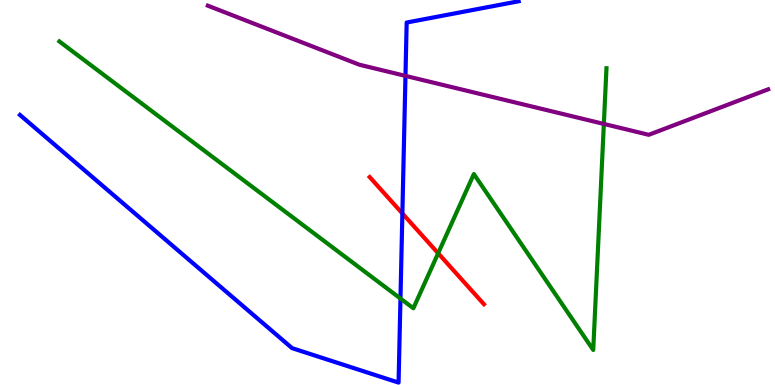[{'lines': ['blue', 'red'], 'intersections': [{'x': 5.19, 'y': 4.46}]}, {'lines': ['green', 'red'], 'intersections': [{'x': 5.65, 'y': 3.42}]}, {'lines': ['purple', 'red'], 'intersections': []}, {'lines': ['blue', 'green'], 'intersections': [{'x': 5.17, 'y': 2.25}]}, {'lines': ['blue', 'purple'], 'intersections': [{'x': 5.23, 'y': 8.03}]}, {'lines': ['green', 'purple'], 'intersections': [{'x': 7.79, 'y': 6.78}]}]